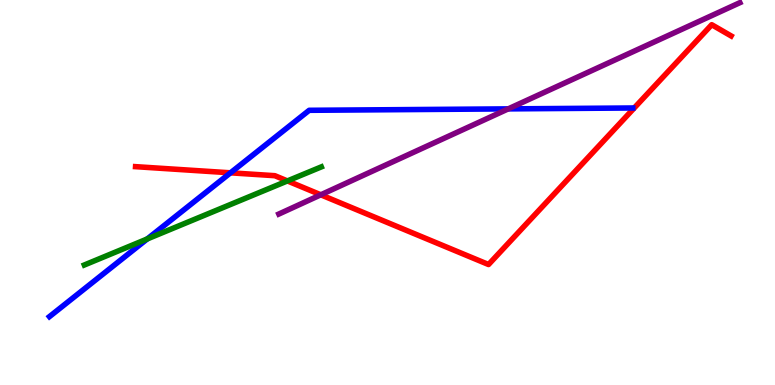[{'lines': ['blue', 'red'], 'intersections': [{'x': 2.97, 'y': 5.51}]}, {'lines': ['green', 'red'], 'intersections': [{'x': 3.71, 'y': 5.3}]}, {'lines': ['purple', 'red'], 'intersections': [{'x': 4.14, 'y': 4.94}]}, {'lines': ['blue', 'green'], 'intersections': [{'x': 1.9, 'y': 3.79}]}, {'lines': ['blue', 'purple'], 'intersections': [{'x': 6.56, 'y': 7.17}]}, {'lines': ['green', 'purple'], 'intersections': []}]